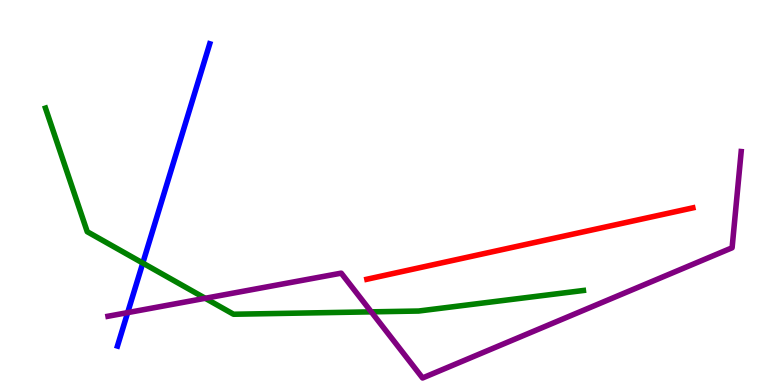[{'lines': ['blue', 'red'], 'intersections': []}, {'lines': ['green', 'red'], 'intersections': []}, {'lines': ['purple', 'red'], 'intersections': []}, {'lines': ['blue', 'green'], 'intersections': [{'x': 1.84, 'y': 3.17}]}, {'lines': ['blue', 'purple'], 'intersections': [{'x': 1.65, 'y': 1.88}]}, {'lines': ['green', 'purple'], 'intersections': [{'x': 2.65, 'y': 2.25}, {'x': 4.79, 'y': 1.9}]}]